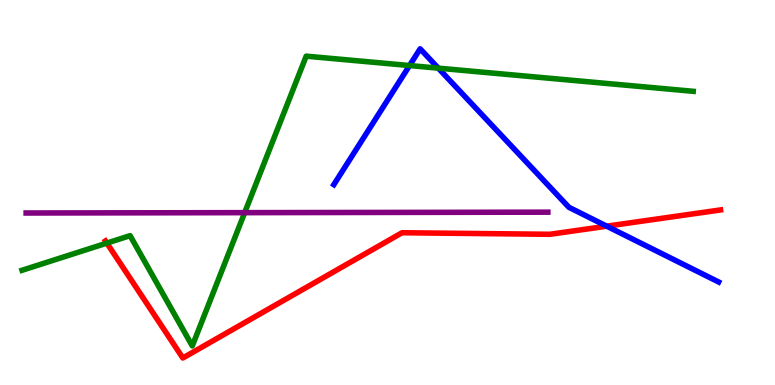[{'lines': ['blue', 'red'], 'intersections': [{'x': 7.83, 'y': 4.13}]}, {'lines': ['green', 'red'], 'intersections': [{'x': 1.38, 'y': 3.69}]}, {'lines': ['purple', 'red'], 'intersections': []}, {'lines': ['blue', 'green'], 'intersections': [{'x': 5.28, 'y': 8.3}, {'x': 5.66, 'y': 8.23}]}, {'lines': ['blue', 'purple'], 'intersections': []}, {'lines': ['green', 'purple'], 'intersections': [{'x': 3.16, 'y': 4.48}]}]